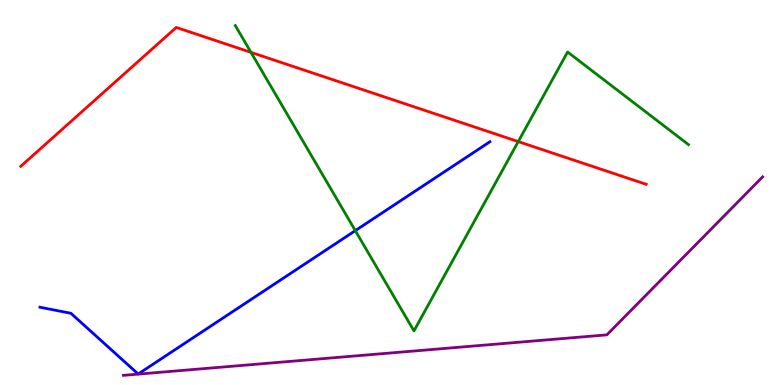[{'lines': ['blue', 'red'], 'intersections': []}, {'lines': ['green', 'red'], 'intersections': [{'x': 3.24, 'y': 8.64}, {'x': 6.69, 'y': 6.32}]}, {'lines': ['purple', 'red'], 'intersections': []}, {'lines': ['blue', 'green'], 'intersections': [{'x': 4.58, 'y': 4.01}]}, {'lines': ['blue', 'purple'], 'intersections': []}, {'lines': ['green', 'purple'], 'intersections': []}]